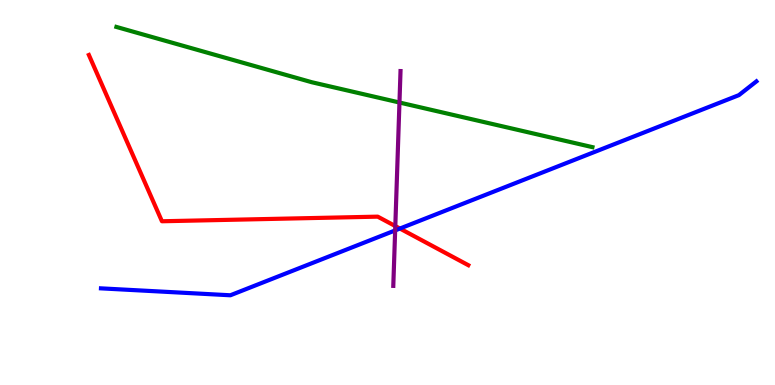[{'lines': ['blue', 'red'], 'intersections': [{'x': 5.16, 'y': 4.06}]}, {'lines': ['green', 'red'], 'intersections': []}, {'lines': ['purple', 'red'], 'intersections': [{'x': 5.1, 'y': 4.13}]}, {'lines': ['blue', 'green'], 'intersections': []}, {'lines': ['blue', 'purple'], 'intersections': [{'x': 5.1, 'y': 4.01}]}, {'lines': ['green', 'purple'], 'intersections': [{'x': 5.15, 'y': 7.34}]}]